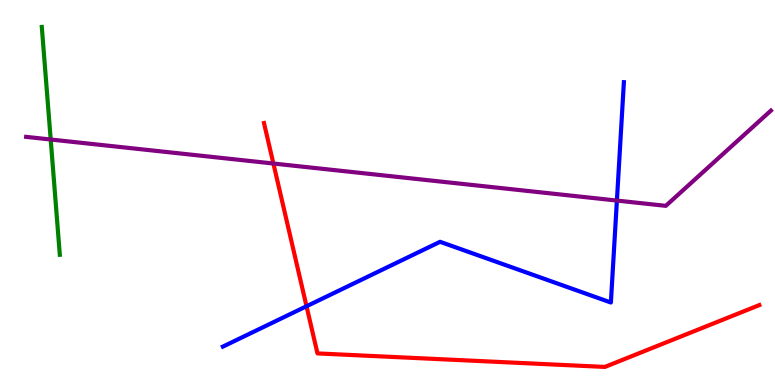[{'lines': ['blue', 'red'], 'intersections': [{'x': 3.96, 'y': 2.05}]}, {'lines': ['green', 'red'], 'intersections': []}, {'lines': ['purple', 'red'], 'intersections': [{'x': 3.53, 'y': 5.75}]}, {'lines': ['blue', 'green'], 'intersections': []}, {'lines': ['blue', 'purple'], 'intersections': [{'x': 7.96, 'y': 4.79}]}, {'lines': ['green', 'purple'], 'intersections': [{'x': 0.654, 'y': 6.38}]}]